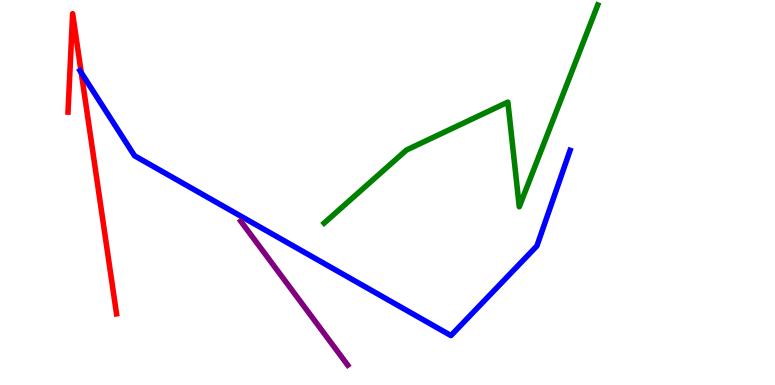[{'lines': ['blue', 'red'], 'intersections': [{'x': 1.05, 'y': 8.11}]}, {'lines': ['green', 'red'], 'intersections': []}, {'lines': ['purple', 'red'], 'intersections': []}, {'lines': ['blue', 'green'], 'intersections': []}, {'lines': ['blue', 'purple'], 'intersections': []}, {'lines': ['green', 'purple'], 'intersections': []}]